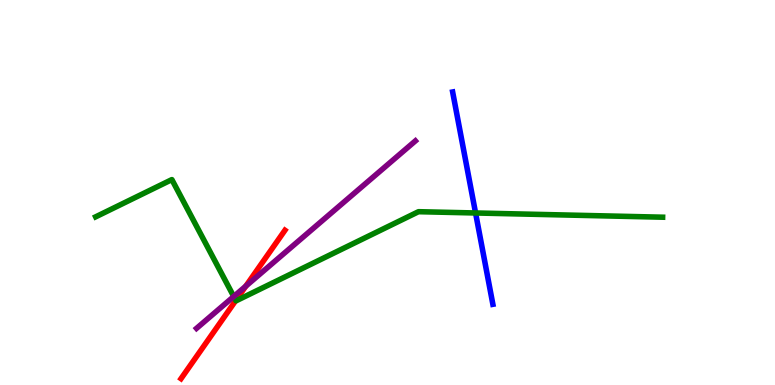[{'lines': ['blue', 'red'], 'intersections': []}, {'lines': ['green', 'red'], 'intersections': [{'x': 3.04, 'y': 2.2}]}, {'lines': ['purple', 'red'], 'intersections': [{'x': 3.17, 'y': 2.57}]}, {'lines': ['blue', 'green'], 'intersections': [{'x': 6.14, 'y': 4.47}]}, {'lines': ['blue', 'purple'], 'intersections': []}, {'lines': ['green', 'purple'], 'intersections': [{'x': 3.02, 'y': 2.3}]}]